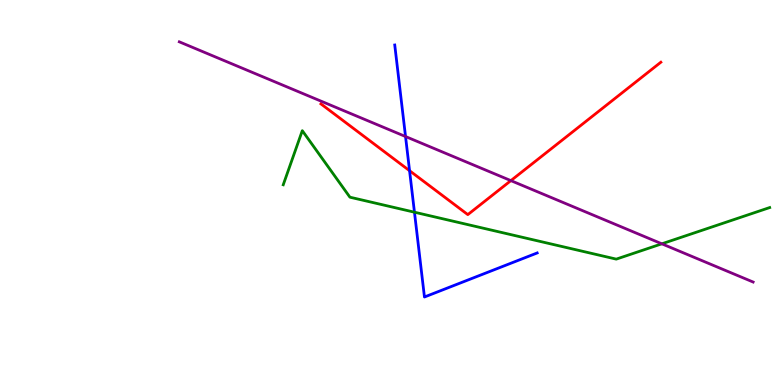[{'lines': ['blue', 'red'], 'intersections': [{'x': 5.28, 'y': 5.57}]}, {'lines': ['green', 'red'], 'intersections': []}, {'lines': ['purple', 'red'], 'intersections': [{'x': 6.59, 'y': 5.31}]}, {'lines': ['blue', 'green'], 'intersections': [{'x': 5.35, 'y': 4.49}]}, {'lines': ['blue', 'purple'], 'intersections': [{'x': 5.23, 'y': 6.45}]}, {'lines': ['green', 'purple'], 'intersections': [{'x': 8.54, 'y': 3.67}]}]